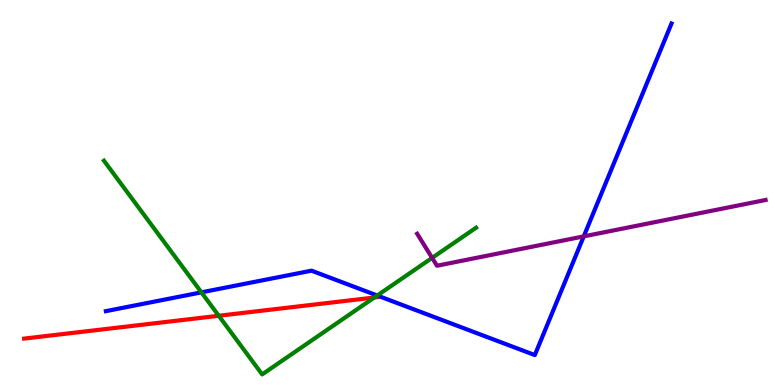[{'lines': ['blue', 'red'], 'intersections': []}, {'lines': ['green', 'red'], 'intersections': [{'x': 2.82, 'y': 1.8}, {'x': 4.83, 'y': 2.27}]}, {'lines': ['purple', 'red'], 'intersections': []}, {'lines': ['blue', 'green'], 'intersections': [{'x': 2.6, 'y': 2.41}, {'x': 4.87, 'y': 2.32}]}, {'lines': ['blue', 'purple'], 'intersections': [{'x': 7.53, 'y': 3.86}]}, {'lines': ['green', 'purple'], 'intersections': [{'x': 5.58, 'y': 3.3}]}]